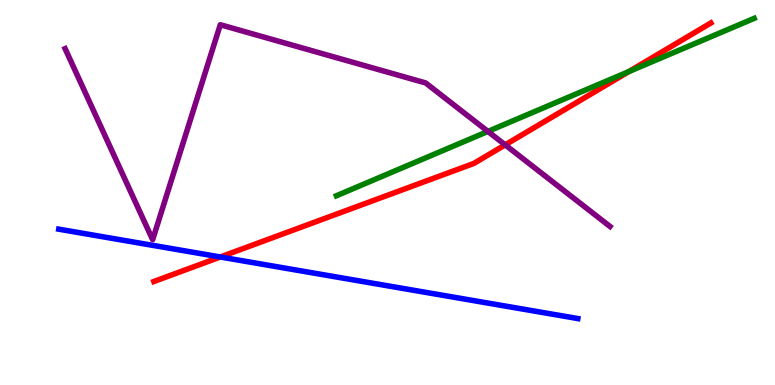[{'lines': ['blue', 'red'], 'intersections': [{'x': 2.84, 'y': 3.32}]}, {'lines': ['green', 'red'], 'intersections': [{'x': 8.11, 'y': 8.14}]}, {'lines': ['purple', 'red'], 'intersections': [{'x': 6.52, 'y': 6.24}]}, {'lines': ['blue', 'green'], 'intersections': []}, {'lines': ['blue', 'purple'], 'intersections': []}, {'lines': ['green', 'purple'], 'intersections': [{'x': 6.3, 'y': 6.59}]}]